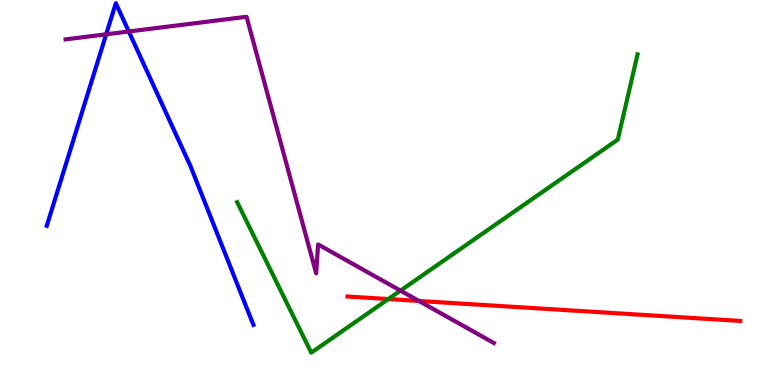[{'lines': ['blue', 'red'], 'intersections': []}, {'lines': ['green', 'red'], 'intersections': [{'x': 5.01, 'y': 2.23}]}, {'lines': ['purple', 'red'], 'intersections': [{'x': 5.4, 'y': 2.18}]}, {'lines': ['blue', 'green'], 'intersections': []}, {'lines': ['blue', 'purple'], 'intersections': [{'x': 1.37, 'y': 9.11}, {'x': 1.66, 'y': 9.18}]}, {'lines': ['green', 'purple'], 'intersections': [{'x': 5.17, 'y': 2.45}]}]